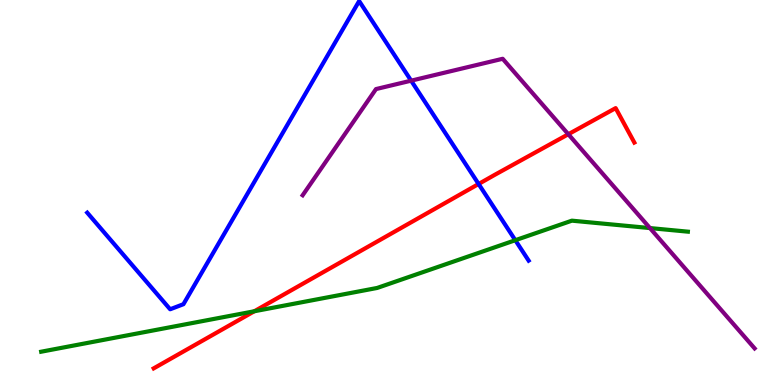[{'lines': ['blue', 'red'], 'intersections': [{'x': 6.18, 'y': 5.22}]}, {'lines': ['green', 'red'], 'intersections': [{'x': 3.28, 'y': 1.92}]}, {'lines': ['purple', 'red'], 'intersections': [{'x': 7.33, 'y': 6.51}]}, {'lines': ['blue', 'green'], 'intersections': [{'x': 6.65, 'y': 3.76}]}, {'lines': ['blue', 'purple'], 'intersections': [{'x': 5.31, 'y': 7.9}]}, {'lines': ['green', 'purple'], 'intersections': [{'x': 8.39, 'y': 4.08}]}]